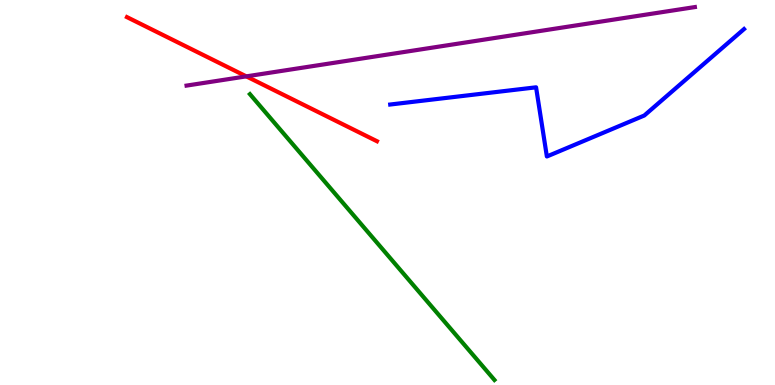[{'lines': ['blue', 'red'], 'intersections': []}, {'lines': ['green', 'red'], 'intersections': []}, {'lines': ['purple', 'red'], 'intersections': [{'x': 3.18, 'y': 8.02}]}, {'lines': ['blue', 'green'], 'intersections': []}, {'lines': ['blue', 'purple'], 'intersections': []}, {'lines': ['green', 'purple'], 'intersections': []}]